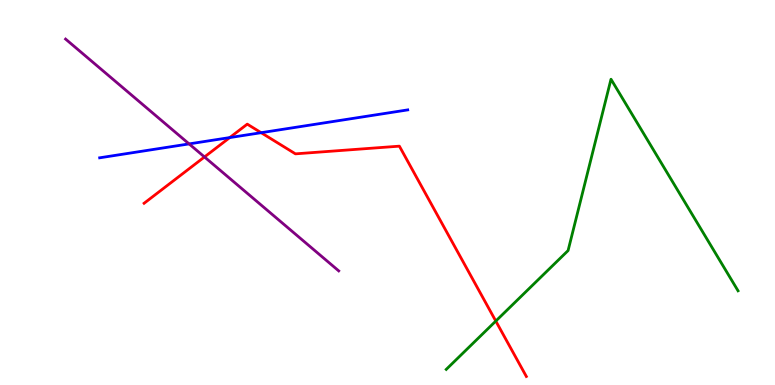[{'lines': ['blue', 'red'], 'intersections': [{'x': 2.96, 'y': 6.43}, {'x': 3.37, 'y': 6.55}]}, {'lines': ['green', 'red'], 'intersections': [{'x': 6.4, 'y': 1.66}]}, {'lines': ['purple', 'red'], 'intersections': [{'x': 2.64, 'y': 5.92}]}, {'lines': ['blue', 'green'], 'intersections': []}, {'lines': ['blue', 'purple'], 'intersections': [{'x': 2.44, 'y': 6.26}]}, {'lines': ['green', 'purple'], 'intersections': []}]